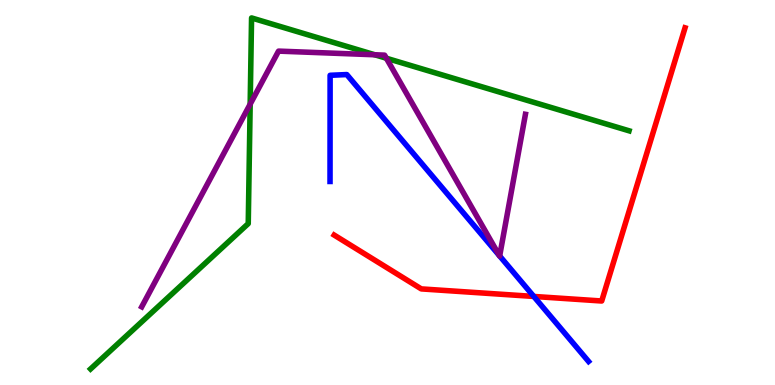[{'lines': ['blue', 'red'], 'intersections': [{'x': 6.89, 'y': 2.3}]}, {'lines': ['green', 'red'], 'intersections': []}, {'lines': ['purple', 'red'], 'intersections': []}, {'lines': ['blue', 'green'], 'intersections': []}, {'lines': ['blue', 'purple'], 'intersections': [{'x': 6.44, 'y': 3.36}, {'x': 6.45, 'y': 3.35}]}, {'lines': ['green', 'purple'], 'intersections': [{'x': 3.23, 'y': 7.29}, {'x': 4.84, 'y': 8.58}, {'x': 4.99, 'y': 8.49}]}]